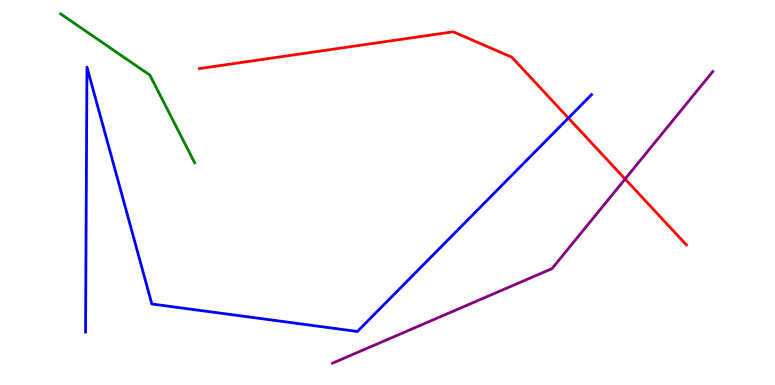[{'lines': ['blue', 'red'], 'intersections': [{'x': 7.33, 'y': 6.93}]}, {'lines': ['green', 'red'], 'intersections': []}, {'lines': ['purple', 'red'], 'intersections': [{'x': 8.07, 'y': 5.35}]}, {'lines': ['blue', 'green'], 'intersections': []}, {'lines': ['blue', 'purple'], 'intersections': []}, {'lines': ['green', 'purple'], 'intersections': []}]